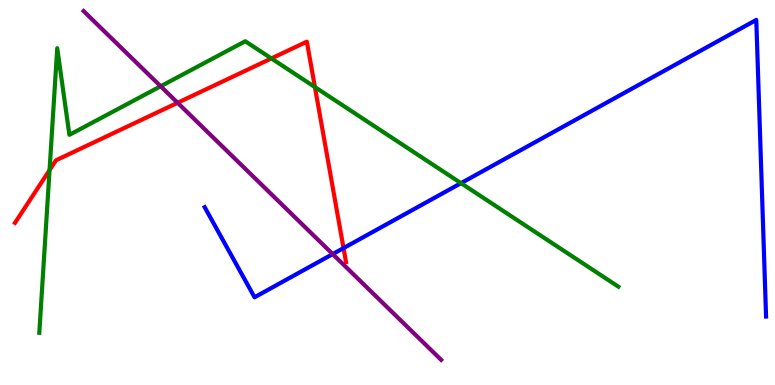[{'lines': ['blue', 'red'], 'intersections': [{'x': 4.43, 'y': 3.56}]}, {'lines': ['green', 'red'], 'intersections': [{'x': 0.639, 'y': 5.58}, {'x': 3.5, 'y': 8.48}, {'x': 4.06, 'y': 7.74}]}, {'lines': ['purple', 'red'], 'intersections': [{'x': 2.29, 'y': 7.33}]}, {'lines': ['blue', 'green'], 'intersections': [{'x': 5.95, 'y': 5.24}]}, {'lines': ['blue', 'purple'], 'intersections': [{'x': 4.29, 'y': 3.4}]}, {'lines': ['green', 'purple'], 'intersections': [{'x': 2.07, 'y': 7.76}]}]